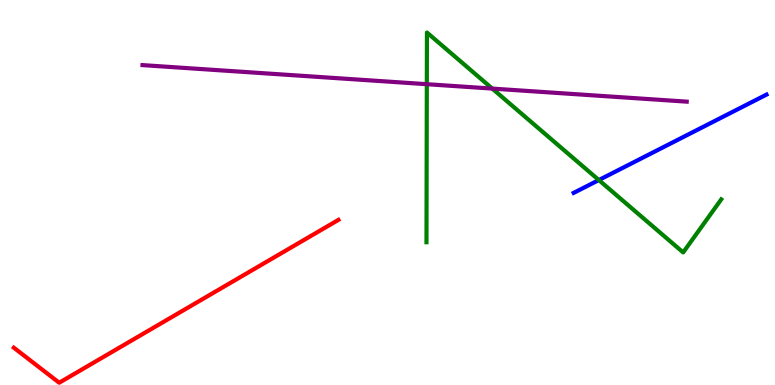[{'lines': ['blue', 'red'], 'intersections': []}, {'lines': ['green', 'red'], 'intersections': []}, {'lines': ['purple', 'red'], 'intersections': []}, {'lines': ['blue', 'green'], 'intersections': [{'x': 7.73, 'y': 5.32}]}, {'lines': ['blue', 'purple'], 'intersections': []}, {'lines': ['green', 'purple'], 'intersections': [{'x': 5.51, 'y': 7.81}, {'x': 6.35, 'y': 7.7}]}]